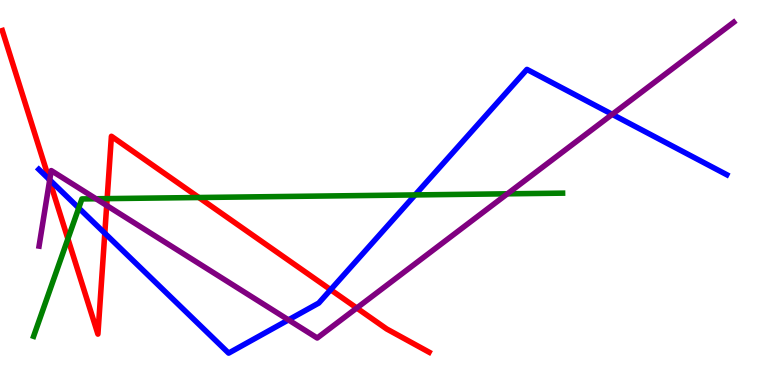[{'lines': ['blue', 'red'], 'intersections': [{'x': 0.635, 'y': 5.34}, {'x': 1.35, 'y': 3.94}, {'x': 4.27, 'y': 2.47}]}, {'lines': ['green', 'red'], 'intersections': [{'x': 0.876, 'y': 3.8}, {'x': 1.38, 'y': 4.84}, {'x': 2.57, 'y': 4.87}]}, {'lines': ['purple', 'red'], 'intersections': [{'x': 0.64, 'y': 5.31}, {'x': 1.38, 'y': 4.66}, {'x': 4.6, 'y': 2.0}]}, {'lines': ['blue', 'green'], 'intersections': [{'x': 1.02, 'y': 4.6}, {'x': 5.36, 'y': 4.94}]}, {'lines': ['blue', 'purple'], 'intersections': [{'x': 0.642, 'y': 5.33}, {'x': 3.72, 'y': 1.69}, {'x': 7.9, 'y': 7.03}]}, {'lines': ['green', 'purple'], 'intersections': [{'x': 1.24, 'y': 4.84}, {'x': 6.55, 'y': 4.97}]}]